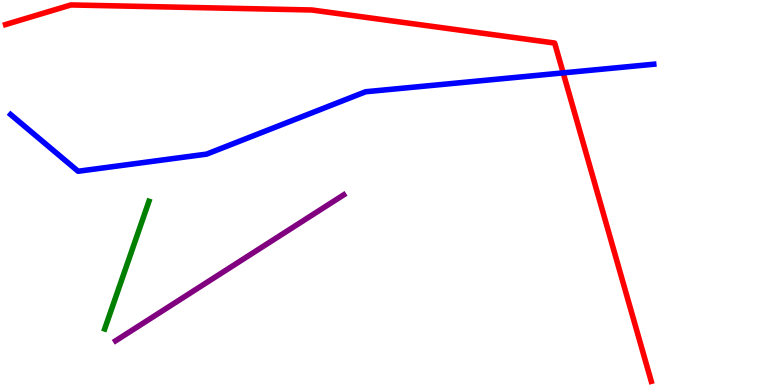[{'lines': ['blue', 'red'], 'intersections': [{'x': 7.27, 'y': 8.11}]}, {'lines': ['green', 'red'], 'intersections': []}, {'lines': ['purple', 'red'], 'intersections': []}, {'lines': ['blue', 'green'], 'intersections': []}, {'lines': ['blue', 'purple'], 'intersections': []}, {'lines': ['green', 'purple'], 'intersections': []}]